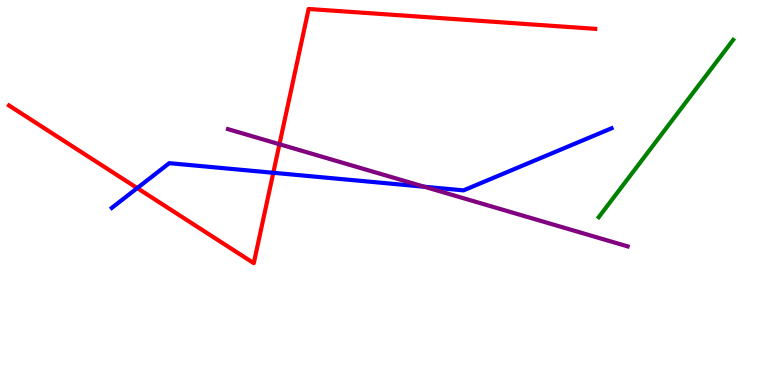[{'lines': ['blue', 'red'], 'intersections': [{'x': 1.77, 'y': 5.11}, {'x': 3.53, 'y': 5.51}]}, {'lines': ['green', 'red'], 'intersections': []}, {'lines': ['purple', 'red'], 'intersections': [{'x': 3.61, 'y': 6.25}]}, {'lines': ['blue', 'green'], 'intersections': []}, {'lines': ['blue', 'purple'], 'intersections': [{'x': 5.48, 'y': 5.15}]}, {'lines': ['green', 'purple'], 'intersections': []}]